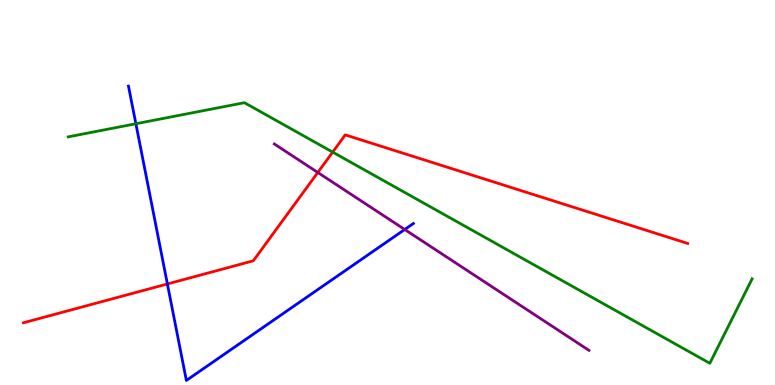[{'lines': ['blue', 'red'], 'intersections': [{'x': 2.16, 'y': 2.62}]}, {'lines': ['green', 'red'], 'intersections': [{'x': 4.29, 'y': 6.05}]}, {'lines': ['purple', 'red'], 'intersections': [{'x': 4.1, 'y': 5.52}]}, {'lines': ['blue', 'green'], 'intersections': [{'x': 1.75, 'y': 6.79}]}, {'lines': ['blue', 'purple'], 'intersections': [{'x': 5.22, 'y': 4.04}]}, {'lines': ['green', 'purple'], 'intersections': []}]